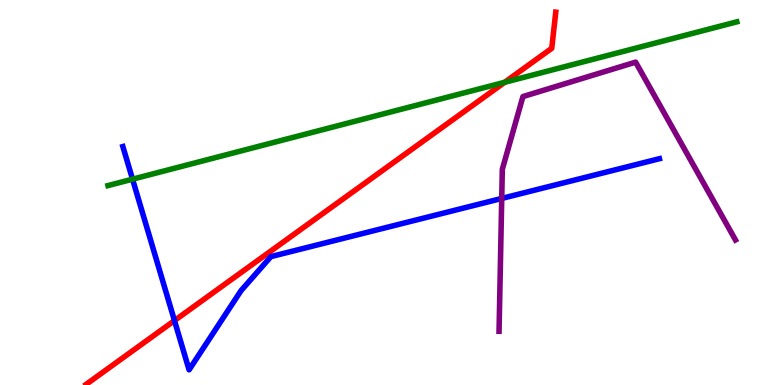[{'lines': ['blue', 'red'], 'intersections': [{'x': 2.25, 'y': 1.67}]}, {'lines': ['green', 'red'], 'intersections': [{'x': 6.51, 'y': 7.86}]}, {'lines': ['purple', 'red'], 'intersections': []}, {'lines': ['blue', 'green'], 'intersections': [{'x': 1.71, 'y': 5.35}]}, {'lines': ['blue', 'purple'], 'intersections': [{'x': 6.47, 'y': 4.85}]}, {'lines': ['green', 'purple'], 'intersections': []}]